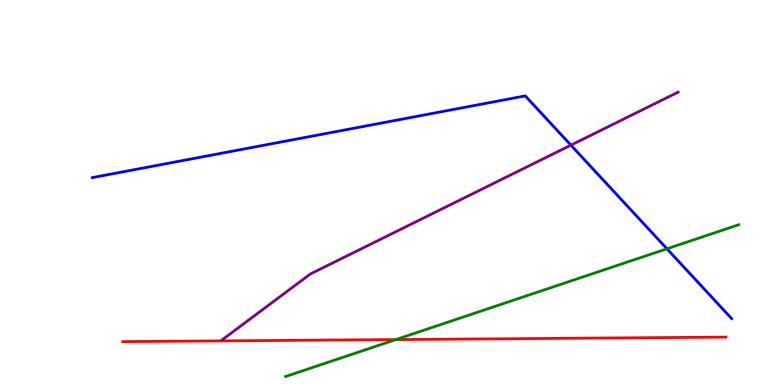[{'lines': ['blue', 'red'], 'intersections': []}, {'lines': ['green', 'red'], 'intersections': [{'x': 5.11, 'y': 1.18}]}, {'lines': ['purple', 'red'], 'intersections': []}, {'lines': ['blue', 'green'], 'intersections': [{'x': 8.61, 'y': 3.54}]}, {'lines': ['blue', 'purple'], 'intersections': [{'x': 7.37, 'y': 6.23}]}, {'lines': ['green', 'purple'], 'intersections': []}]